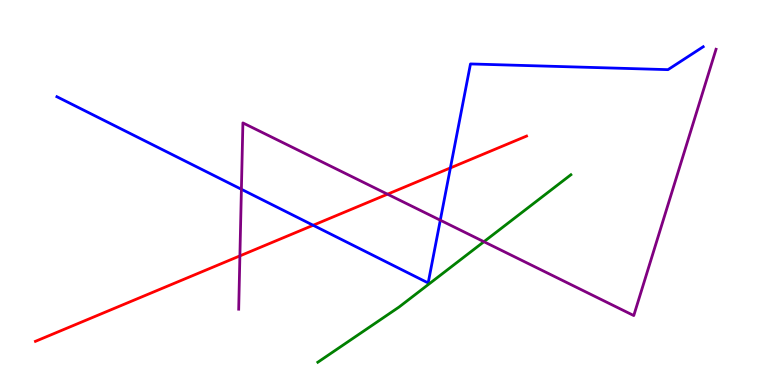[{'lines': ['blue', 'red'], 'intersections': [{'x': 4.04, 'y': 4.15}, {'x': 5.81, 'y': 5.64}]}, {'lines': ['green', 'red'], 'intersections': []}, {'lines': ['purple', 'red'], 'intersections': [{'x': 3.1, 'y': 3.35}, {'x': 5.0, 'y': 4.96}]}, {'lines': ['blue', 'green'], 'intersections': []}, {'lines': ['blue', 'purple'], 'intersections': [{'x': 3.11, 'y': 5.08}, {'x': 5.68, 'y': 4.28}]}, {'lines': ['green', 'purple'], 'intersections': [{'x': 6.24, 'y': 3.72}]}]